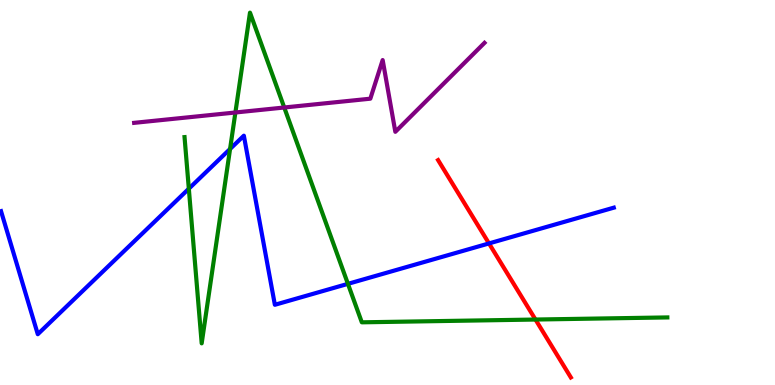[{'lines': ['blue', 'red'], 'intersections': [{'x': 6.31, 'y': 3.68}]}, {'lines': ['green', 'red'], 'intersections': [{'x': 6.91, 'y': 1.7}]}, {'lines': ['purple', 'red'], 'intersections': []}, {'lines': ['blue', 'green'], 'intersections': [{'x': 2.44, 'y': 5.1}, {'x': 2.97, 'y': 6.13}, {'x': 4.49, 'y': 2.63}]}, {'lines': ['blue', 'purple'], 'intersections': []}, {'lines': ['green', 'purple'], 'intersections': [{'x': 3.04, 'y': 7.08}, {'x': 3.67, 'y': 7.21}]}]